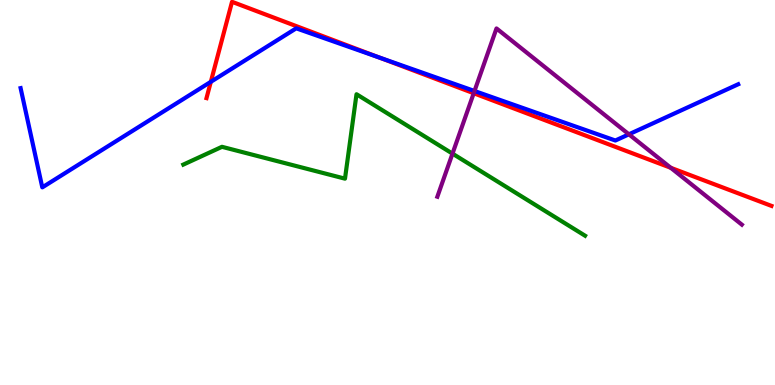[{'lines': ['blue', 'red'], 'intersections': [{'x': 2.72, 'y': 7.87}, {'x': 4.9, 'y': 8.51}]}, {'lines': ['green', 'red'], 'intersections': []}, {'lines': ['purple', 'red'], 'intersections': [{'x': 6.11, 'y': 7.58}, {'x': 8.65, 'y': 5.64}]}, {'lines': ['blue', 'green'], 'intersections': []}, {'lines': ['blue', 'purple'], 'intersections': [{'x': 6.12, 'y': 7.64}, {'x': 8.11, 'y': 6.51}]}, {'lines': ['green', 'purple'], 'intersections': [{'x': 5.84, 'y': 6.01}]}]